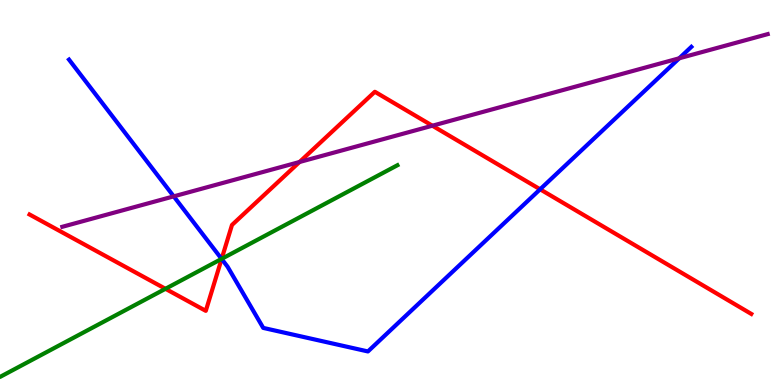[{'lines': ['blue', 'red'], 'intersections': [{'x': 2.86, 'y': 3.27}, {'x': 6.97, 'y': 5.08}]}, {'lines': ['green', 'red'], 'intersections': [{'x': 2.13, 'y': 2.5}, {'x': 2.86, 'y': 3.28}]}, {'lines': ['purple', 'red'], 'intersections': [{'x': 3.86, 'y': 5.79}, {'x': 5.58, 'y': 6.73}]}, {'lines': ['blue', 'green'], 'intersections': [{'x': 2.86, 'y': 3.28}]}, {'lines': ['blue', 'purple'], 'intersections': [{'x': 2.24, 'y': 4.9}, {'x': 8.76, 'y': 8.49}]}, {'lines': ['green', 'purple'], 'intersections': []}]